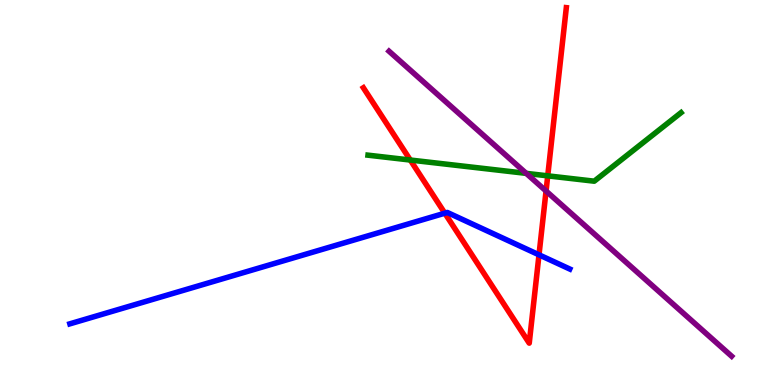[{'lines': ['blue', 'red'], 'intersections': [{'x': 5.74, 'y': 4.46}, {'x': 6.95, 'y': 3.38}]}, {'lines': ['green', 'red'], 'intersections': [{'x': 5.29, 'y': 5.84}, {'x': 7.07, 'y': 5.43}]}, {'lines': ['purple', 'red'], 'intersections': [{'x': 7.05, 'y': 5.04}]}, {'lines': ['blue', 'green'], 'intersections': []}, {'lines': ['blue', 'purple'], 'intersections': []}, {'lines': ['green', 'purple'], 'intersections': [{'x': 6.79, 'y': 5.5}]}]